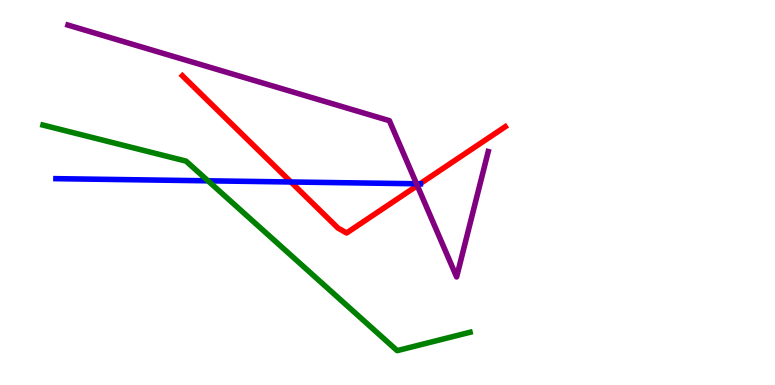[{'lines': ['blue', 'red'], 'intersections': [{'x': 3.75, 'y': 5.27}, {'x': 5.42, 'y': 5.23}]}, {'lines': ['green', 'red'], 'intersections': []}, {'lines': ['purple', 'red'], 'intersections': [{'x': 5.38, 'y': 5.18}]}, {'lines': ['blue', 'green'], 'intersections': [{'x': 2.68, 'y': 5.3}]}, {'lines': ['blue', 'purple'], 'intersections': [{'x': 5.37, 'y': 5.23}]}, {'lines': ['green', 'purple'], 'intersections': []}]